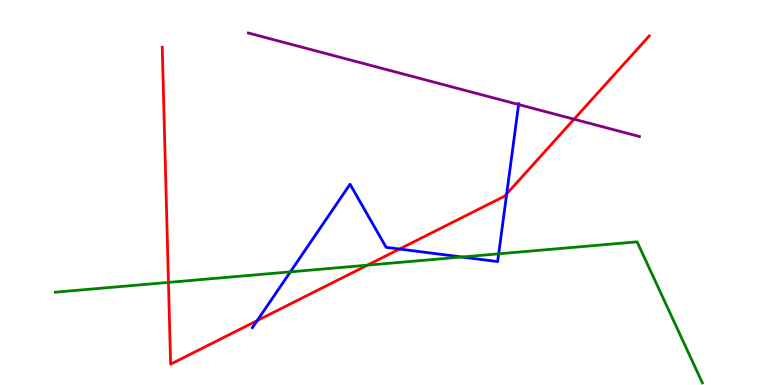[{'lines': ['blue', 'red'], 'intersections': [{'x': 3.32, 'y': 1.67}, {'x': 5.15, 'y': 3.53}, {'x': 6.54, 'y': 4.96}]}, {'lines': ['green', 'red'], 'intersections': [{'x': 2.17, 'y': 2.67}, {'x': 4.74, 'y': 3.11}]}, {'lines': ['purple', 'red'], 'intersections': [{'x': 7.41, 'y': 6.9}]}, {'lines': ['blue', 'green'], 'intersections': [{'x': 3.75, 'y': 2.94}, {'x': 5.96, 'y': 3.32}, {'x': 6.43, 'y': 3.41}]}, {'lines': ['blue', 'purple'], 'intersections': [{'x': 6.69, 'y': 7.28}]}, {'lines': ['green', 'purple'], 'intersections': []}]